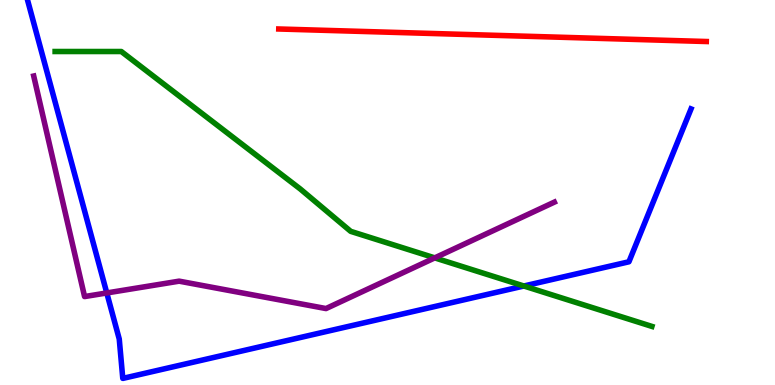[{'lines': ['blue', 'red'], 'intersections': []}, {'lines': ['green', 'red'], 'intersections': []}, {'lines': ['purple', 'red'], 'intersections': []}, {'lines': ['blue', 'green'], 'intersections': [{'x': 6.76, 'y': 2.57}]}, {'lines': ['blue', 'purple'], 'intersections': [{'x': 1.38, 'y': 2.39}]}, {'lines': ['green', 'purple'], 'intersections': [{'x': 5.61, 'y': 3.3}]}]